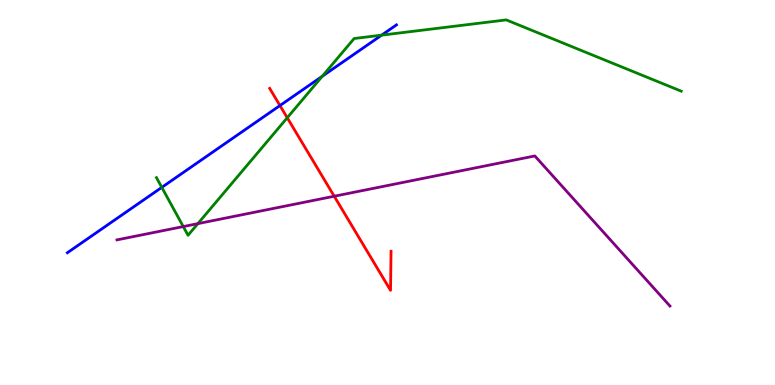[{'lines': ['blue', 'red'], 'intersections': [{'x': 3.61, 'y': 7.26}]}, {'lines': ['green', 'red'], 'intersections': [{'x': 3.71, 'y': 6.94}]}, {'lines': ['purple', 'red'], 'intersections': [{'x': 4.31, 'y': 4.9}]}, {'lines': ['blue', 'green'], 'intersections': [{'x': 2.09, 'y': 5.13}, {'x': 4.16, 'y': 8.02}, {'x': 4.92, 'y': 9.09}]}, {'lines': ['blue', 'purple'], 'intersections': []}, {'lines': ['green', 'purple'], 'intersections': [{'x': 2.36, 'y': 4.12}, {'x': 2.55, 'y': 4.19}]}]